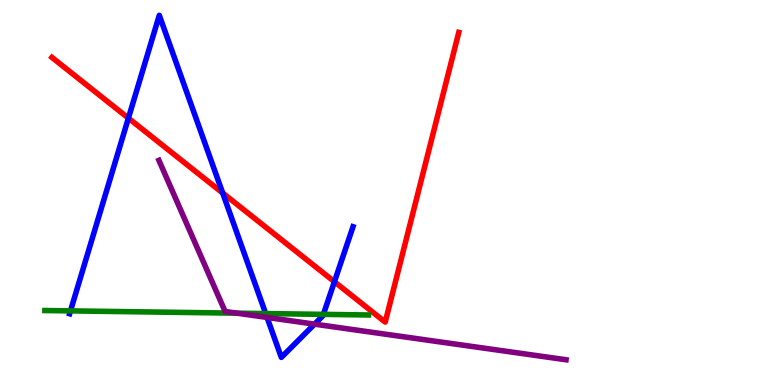[{'lines': ['blue', 'red'], 'intersections': [{'x': 1.66, 'y': 6.93}, {'x': 2.87, 'y': 4.99}, {'x': 4.32, 'y': 2.68}]}, {'lines': ['green', 'red'], 'intersections': []}, {'lines': ['purple', 'red'], 'intersections': []}, {'lines': ['blue', 'green'], 'intersections': [{'x': 0.909, 'y': 1.93}, {'x': 3.43, 'y': 1.86}, {'x': 4.17, 'y': 1.83}]}, {'lines': ['blue', 'purple'], 'intersections': [{'x': 3.45, 'y': 1.76}, {'x': 4.06, 'y': 1.58}]}, {'lines': ['green', 'purple'], 'intersections': [{'x': 3.06, 'y': 1.87}]}]